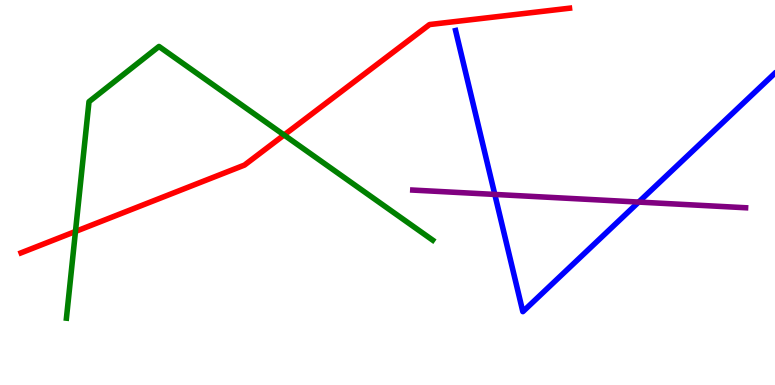[{'lines': ['blue', 'red'], 'intersections': []}, {'lines': ['green', 'red'], 'intersections': [{'x': 0.974, 'y': 3.99}, {'x': 3.67, 'y': 6.49}]}, {'lines': ['purple', 'red'], 'intersections': []}, {'lines': ['blue', 'green'], 'intersections': []}, {'lines': ['blue', 'purple'], 'intersections': [{'x': 6.38, 'y': 4.95}, {'x': 8.24, 'y': 4.75}]}, {'lines': ['green', 'purple'], 'intersections': []}]